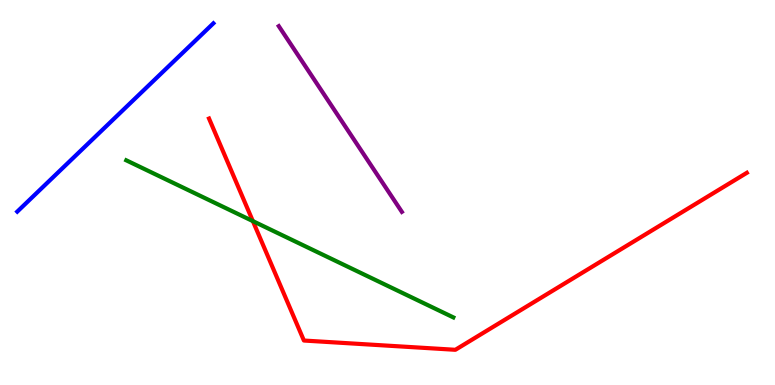[{'lines': ['blue', 'red'], 'intersections': []}, {'lines': ['green', 'red'], 'intersections': [{'x': 3.26, 'y': 4.26}]}, {'lines': ['purple', 'red'], 'intersections': []}, {'lines': ['blue', 'green'], 'intersections': []}, {'lines': ['blue', 'purple'], 'intersections': []}, {'lines': ['green', 'purple'], 'intersections': []}]